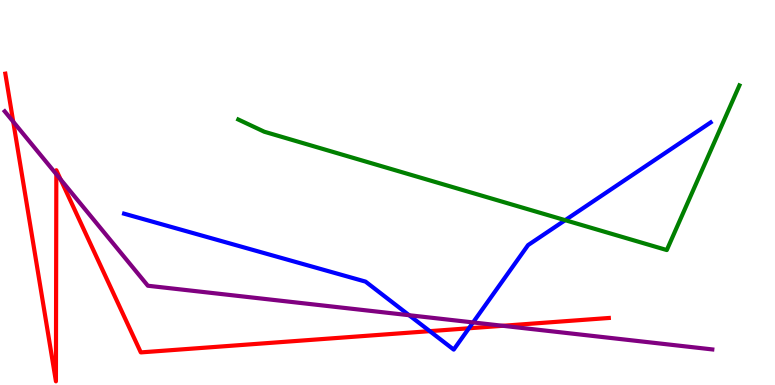[{'lines': ['blue', 'red'], 'intersections': [{'x': 5.55, 'y': 1.4}, {'x': 6.05, 'y': 1.47}]}, {'lines': ['green', 'red'], 'intersections': []}, {'lines': ['purple', 'red'], 'intersections': [{'x': 0.171, 'y': 6.84}, {'x': 0.727, 'y': 5.47}, {'x': 0.782, 'y': 5.34}, {'x': 6.49, 'y': 1.54}]}, {'lines': ['blue', 'green'], 'intersections': [{'x': 7.29, 'y': 4.28}]}, {'lines': ['blue', 'purple'], 'intersections': [{'x': 5.28, 'y': 1.81}, {'x': 6.1, 'y': 1.63}]}, {'lines': ['green', 'purple'], 'intersections': []}]